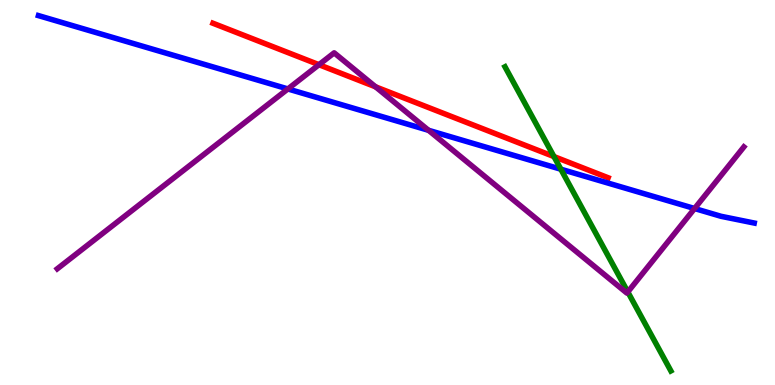[{'lines': ['blue', 'red'], 'intersections': []}, {'lines': ['green', 'red'], 'intersections': [{'x': 7.15, 'y': 5.93}]}, {'lines': ['purple', 'red'], 'intersections': [{'x': 4.12, 'y': 8.32}, {'x': 4.85, 'y': 7.74}]}, {'lines': ['blue', 'green'], 'intersections': [{'x': 7.24, 'y': 5.61}]}, {'lines': ['blue', 'purple'], 'intersections': [{'x': 3.71, 'y': 7.69}, {'x': 5.53, 'y': 6.62}, {'x': 8.96, 'y': 4.58}]}, {'lines': ['green', 'purple'], 'intersections': [{'x': 8.1, 'y': 2.42}]}]